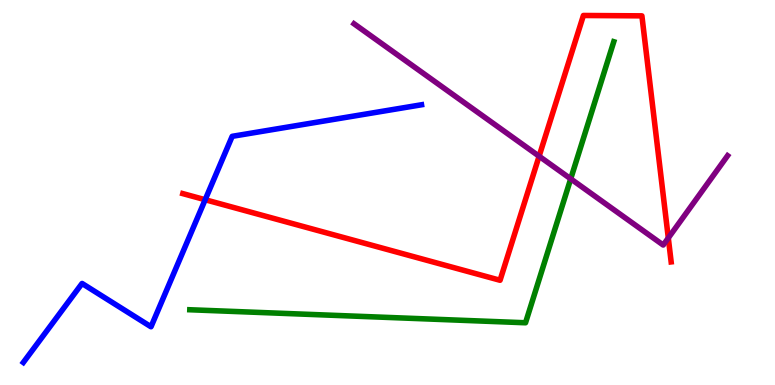[{'lines': ['blue', 'red'], 'intersections': [{'x': 2.65, 'y': 4.81}]}, {'lines': ['green', 'red'], 'intersections': []}, {'lines': ['purple', 'red'], 'intersections': [{'x': 6.96, 'y': 5.94}, {'x': 8.62, 'y': 3.82}]}, {'lines': ['blue', 'green'], 'intersections': []}, {'lines': ['blue', 'purple'], 'intersections': []}, {'lines': ['green', 'purple'], 'intersections': [{'x': 7.36, 'y': 5.35}]}]